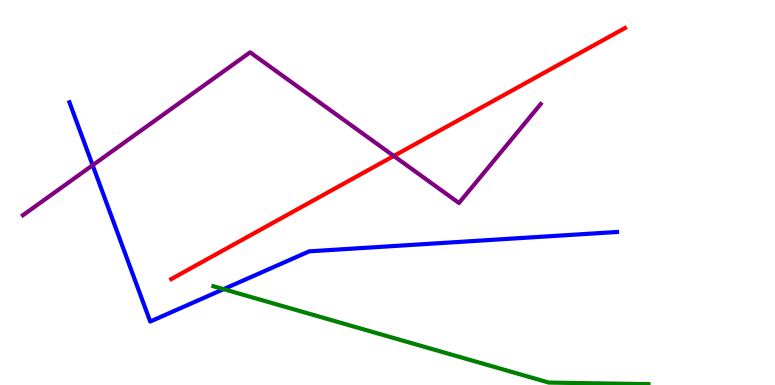[{'lines': ['blue', 'red'], 'intersections': []}, {'lines': ['green', 'red'], 'intersections': []}, {'lines': ['purple', 'red'], 'intersections': [{'x': 5.08, 'y': 5.95}]}, {'lines': ['blue', 'green'], 'intersections': [{'x': 2.88, 'y': 2.49}]}, {'lines': ['blue', 'purple'], 'intersections': [{'x': 1.2, 'y': 5.71}]}, {'lines': ['green', 'purple'], 'intersections': []}]